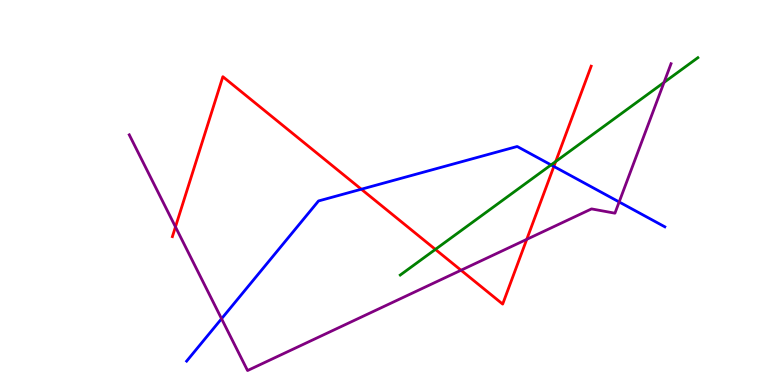[{'lines': ['blue', 'red'], 'intersections': [{'x': 4.66, 'y': 5.09}, {'x': 7.15, 'y': 5.68}]}, {'lines': ['green', 'red'], 'intersections': [{'x': 5.62, 'y': 3.52}, {'x': 7.17, 'y': 5.8}]}, {'lines': ['purple', 'red'], 'intersections': [{'x': 2.26, 'y': 4.11}, {'x': 5.95, 'y': 2.98}, {'x': 6.8, 'y': 3.78}]}, {'lines': ['blue', 'green'], 'intersections': [{'x': 7.11, 'y': 5.72}]}, {'lines': ['blue', 'purple'], 'intersections': [{'x': 2.86, 'y': 1.72}, {'x': 7.99, 'y': 4.75}]}, {'lines': ['green', 'purple'], 'intersections': [{'x': 8.57, 'y': 7.86}]}]